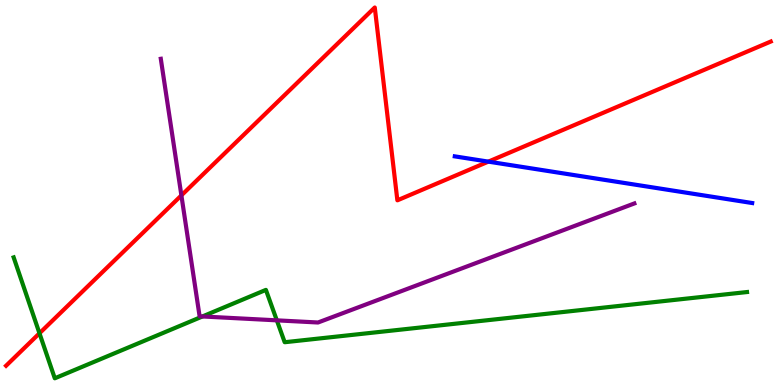[{'lines': ['blue', 'red'], 'intersections': [{'x': 6.3, 'y': 5.8}]}, {'lines': ['green', 'red'], 'intersections': [{'x': 0.509, 'y': 1.34}]}, {'lines': ['purple', 'red'], 'intersections': [{'x': 2.34, 'y': 4.92}]}, {'lines': ['blue', 'green'], 'intersections': []}, {'lines': ['blue', 'purple'], 'intersections': []}, {'lines': ['green', 'purple'], 'intersections': [{'x': 2.61, 'y': 1.78}, {'x': 3.57, 'y': 1.68}]}]